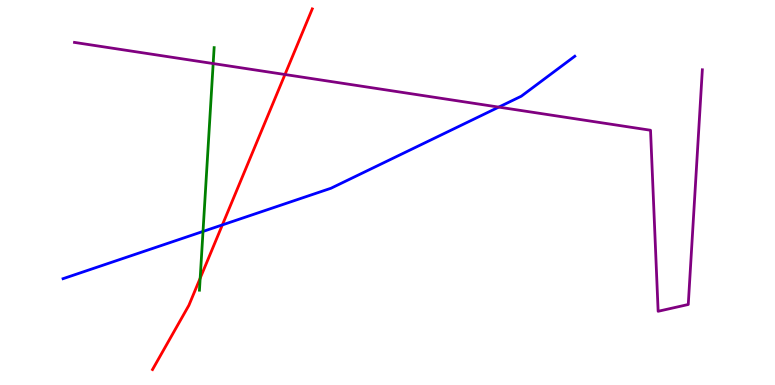[{'lines': ['blue', 'red'], 'intersections': [{'x': 2.87, 'y': 4.16}]}, {'lines': ['green', 'red'], 'intersections': [{'x': 2.58, 'y': 2.77}]}, {'lines': ['purple', 'red'], 'intersections': [{'x': 3.68, 'y': 8.06}]}, {'lines': ['blue', 'green'], 'intersections': [{'x': 2.62, 'y': 3.99}]}, {'lines': ['blue', 'purple'], 'intersections': [{'x': 6.44, 'y': 7.22}]}, {'lines': ['green', 'purple'], 'intersections': [{'x': 2.75, 'y': 8.35}]}]